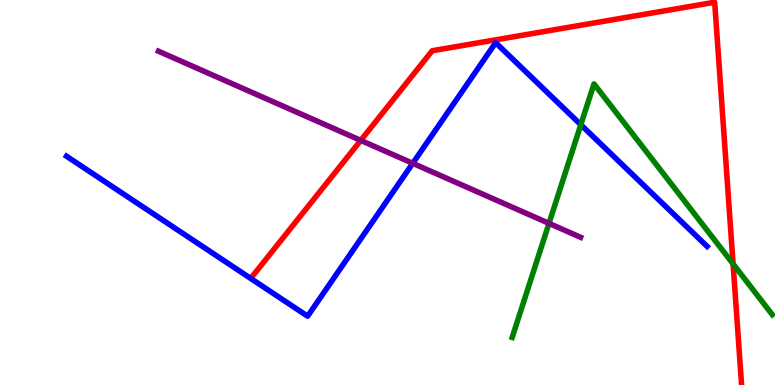[{'lines': ['blue', 'red'], 'intersections': []}, {'lines': ['green', 'red'], 'intersections': [{'x': 9.46, 'y': 3.14}]}, {'lines': ['purple', 'red'], 'intersections': [{'x': 4.65, 'y': 6.35}]}, {'lines': ['blue', 'green'], 'intersections': [{'x': 7.49, 'y': 6.76}]}, {'lines': ['blue', 'purple'], 'intersections': [{'x': 5.33, 'y': 5.76}]}, {'lines': ['green', 'purple'], 'intersections': [{'x': 7.08, 'y': 4.2}]}]